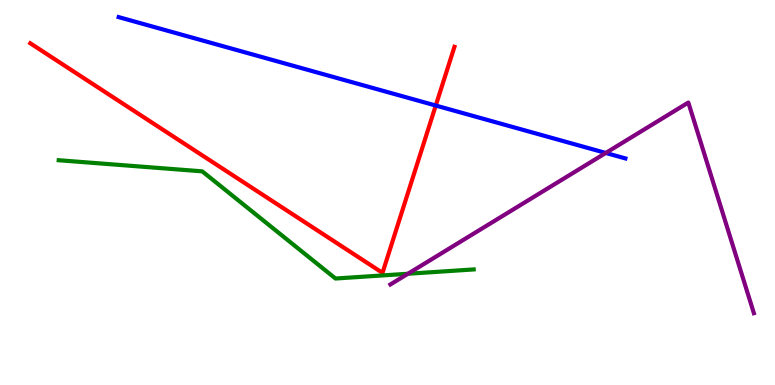[{'lines': ['blue', 'red'], 'intersections': [{'x': 5.62, 'y': 7.26}]}, {'lines': ['green', 'red'], 'intersections': []}, {'lines': ['purple', 'red'], 'intersections': []}, {'lines': ['blue', 'green'], 'intersections': []}, {'lines': ['blue', 'purple'], 'intersections': [{'x': 7.82, 'y': 6.03}]}, {'lines': ['green', 'purple'], 'intersections': [{'x': 5.26, 'y': 2.89}]}]